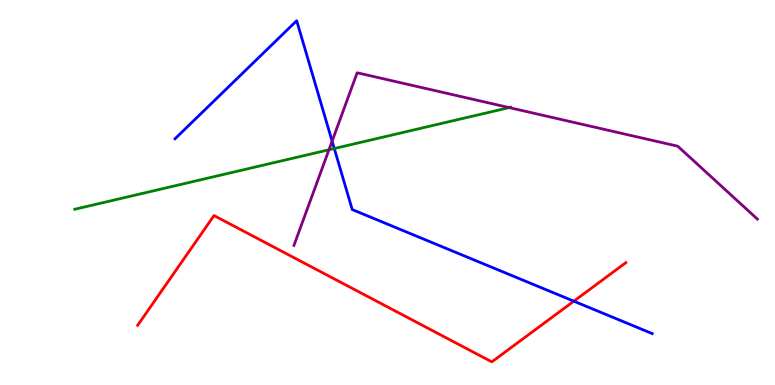[{'lines': ['blue', 'red'], 'intersections': [{'x': 7.4, 'y': 2.18}]}, {'lines': ['green', 'red'], 'intersections': []}, {'lines': ['purple', 'red'], 'intersections': []}, {'lines': ['blue', 'green'], 'intersections': [{'x': 4.31, 'y': 6.14}]}, {'lines': ['blue', 'purple'], 'intersections': [{'x': 4.29, 'y': 6.33}]}, {'lines': ['green', 'purple'], 'intersections': [{'x': 4.24, 'y': 6.11}, {'x': 6.57, 'y': 7.21}]}]